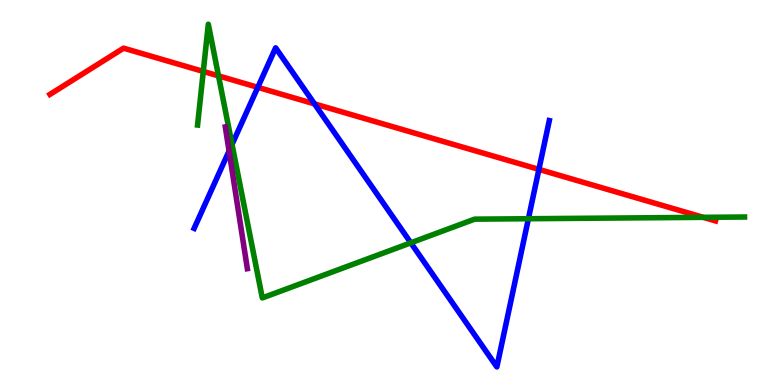[{'lines': ['blue', 'red'], 'intersections': [{'x': 3.33, 'y': 7.73}, {'x': 4.06, 'y': 7.3}, {'x': 6.95, 'y': 5.6}]}, {'lines': ['green', 'red'], 'intersections': [{'x': 2.62, 'y': 8.14}, {'x': 2.82, 'y': 8.03}, {'x': 9.07, 'y': 4.35}]}, {'lines': ['purple', 'red'], 'intersections': []}, {'lines': ['blue', 'green'], 'intersections': [{'x': 2.99, 'y': 6.25}, {'x': 5.3, 'y': 3.69}, {'x': 6.82, 'y': 4.32}]}, {'lines': ['blue', 'purple'], 'intersections': [{'x': 2.96, 'y': 6.08}]}, {'lines': ['green', 'purple'], 'intersections': []}]